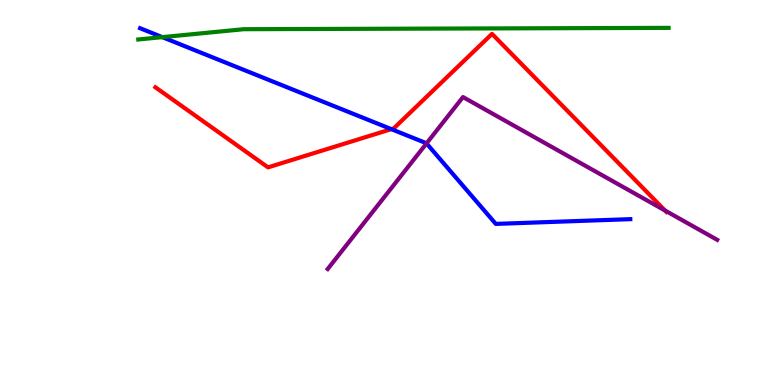[{'lines': ['blue', 'red'], 'intersections': [{'x': 5.05, 'y': 6.65}]}, {'lines': ['green', 'red'], 'intersections': []}, {'lines': ['purple', 'red'], 'intersections': [{'x': 8.58, 'y': 4.53}]}, {'lines': ['blue', 'green'], 'intersections': [{'x': 2.09, 'y': 9.04}]}, {'lines': ['blue', 'purple'], 'intersections': [{'x': 5.5, 'y': 6.28}]}, {'lines': ['green', 'purple'], 'intersections': []}]